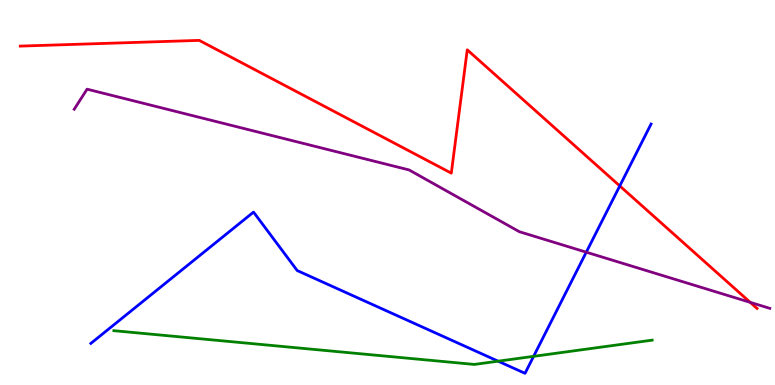[{'lines': ['blue', 'red'], 'intersections': [{'x': 8.0, 'y': 5.17}]}, {'lines': ['green', 'red'], 'intersections': []}, {'lines': ['purple', 'red'], 'intersections': [{'x': 9.68, 'y': 2.15}]}, {'lines': ['blue', 'green'], 'intersections': [{'x': 6.43, 'y': 0.619}, {'x': 6.89, 'y': 0.745}]}, {'lines': ['blue', 'purple'], 'intersections': [{'x': 7.56, 'y': 3.45}]}, {'lines': ['green', 'purple'], 'intersections': []}]